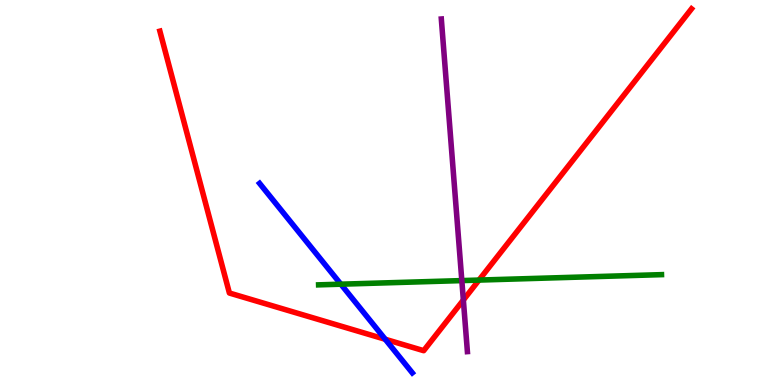[{'lines': ['blue', 'red'], 'intersections': [{'x': 4.97, 'y': 1.19}]}, {'lines': ['green', 'red'], 'intersections': [{'x': 6.18, 'y': 2.73}]}, {'lines': ['purple', 'red'], 'intersections': [{'x': 5.98, 'y': 2.21}]}, {'lines': ['blue', 'green'], 'intersections': [{'x': 4.4, 'y': 2.62}]}, {'lines': ['blue', 'purple'], 'intersections': []}, {'lines': ['green', 'purple'], 'intersections': [{'x': 5.96, 'y': 2.71}]}]